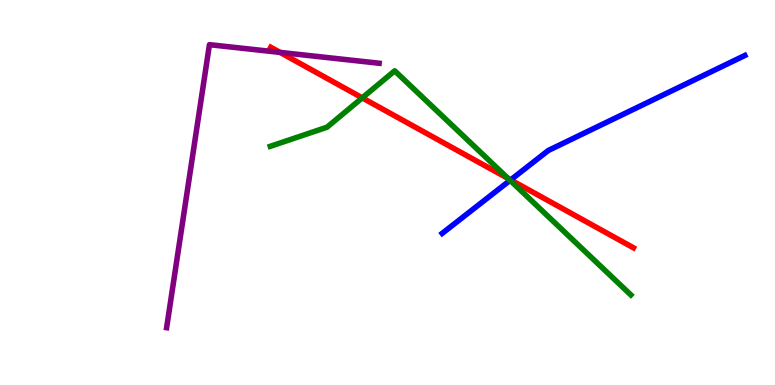[{'lines': ['blue', 'red'], 'intersections': [{'x': 6.59, 'y': 5.33}]}, {'lines': ['green', 'red'], 'intersections': [{'x': 4.67, 'y': 7.46}, {'x': 6.56, 'y': 5.36}]}, {'lines': ['purple', 'red'], 'intersections': [{'x': 3.61, 'y': 8.64}]}, {'lines': ['blue', 'green'], 'intersections': [{'x': 6.58, 'y': 5.32}]}, {'lines': ['blue', 'purple'], 'intersections': []}, {'lines': ['green', 'purple'], 'intersections': []}]